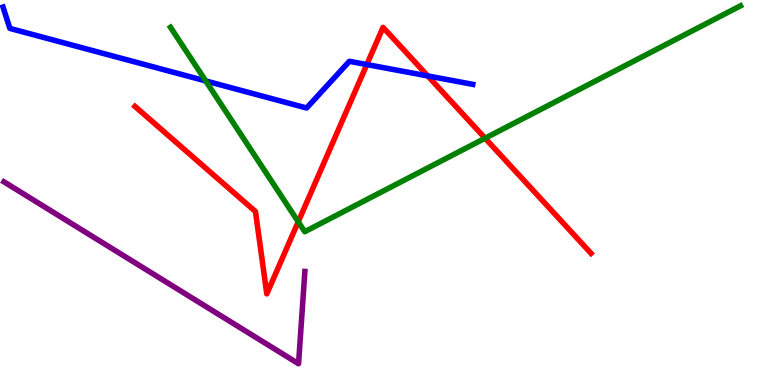[{'lines': ['blue', 'red'], 'intersections': [{'x': 4.73, 'y': 8.32}, {'x': 5.52, 'y': 8.03}]}, {'lines': ['green', 'red'], 'intersections': [{'x': 3.85, 'y': 4.24}, {'x': 6.26, 'y': 6.41}]}, {'lines': ['purple', 'red'], 'intersections': []}, {'lines': ['blue', 'green'], 'intersections': [{'x': 2.65, 'y': 7.9}]}, {'lines': ['blue', 'purple'], 'intersections': []}, {'lines': ['green', 'purple'], 'intersections': []}]